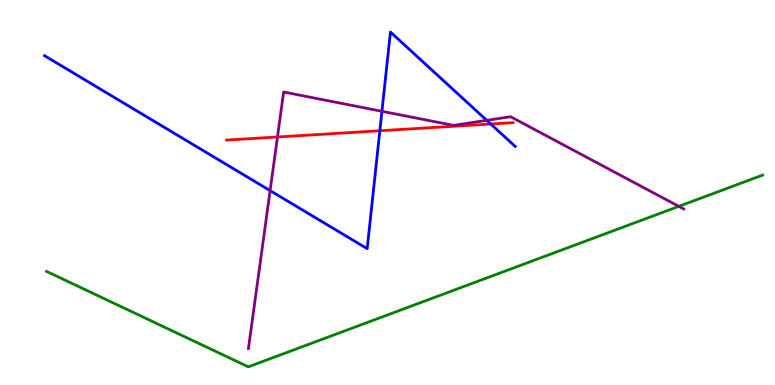[{'lines': ['blue', 'red'], 'intersections': [{'x': 4.9, 'y': 6.6}, {'x': 6.33, 'y': 6.78}]}, {'lines': ['green', 'red'], 'intersections': []}, {'lines': ['purple', 'red'], 'intersections': [{'x': 3.58, 'y': 6.44}]}, {'lines': ['blue', 'green'], 'intersections': []}, {'lines': ['blue', 'purple'], 'intersections': [{'x': 3.49, 'y': 5.05}, {'x': 4.93, 'y': 7.11}, {'x': 6.28, 'y': 6.87}]}, {'lines': ['green', 'purple'], 'intersections': [{'x': 8.76, 'y': 4.64}]}]